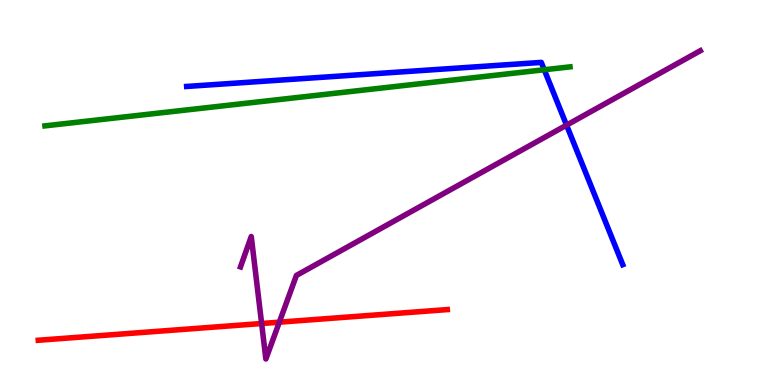[{'lines': ['blue', 'red'], 'intersections': []}, {'lines': ['green', 'red'], 'intersections': []}, {'lines': ['purple', 'red'], 'intersections': [{'x': 3.38, 'y': 1.6}, {'x': 3.6, 'y': 1.63}]}, {'lines': ['blue', 'green'], 'intersections': [{'x': 7.02, 'y': 8.19}]}, {'lines': ['blue', 'purple'], 'intersections': [{'x': 7.31, 'y': 6.75}]}, {'lines': ['green', 'purple'], 'intersections': []}]